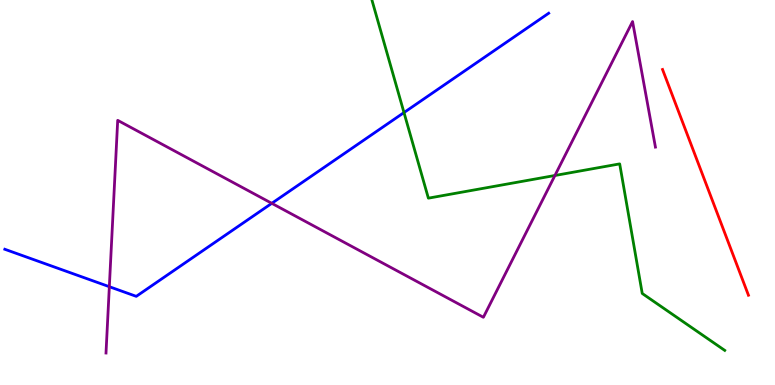[{'lines': ['blue', 'red'], 'intersections': []}, {'lines': ['green', 'red'], 'intersections': []}, {'lines': ['purple', 'red'], 'intersections': []}, {'lines': ['blue', 'green'], 'intersections': [{'x': 5.21, 'y': 7.08}]}, {'lines': ['blue', 'purple'], 'intersections': [{'x': 1.41, 'y': 2.55}, {'x': 3.51, 'y': 4.72}]}, {'lines': ['green', 'purple'], 'intersections': [{'x': 7.16, 'y': 5.44}]}]